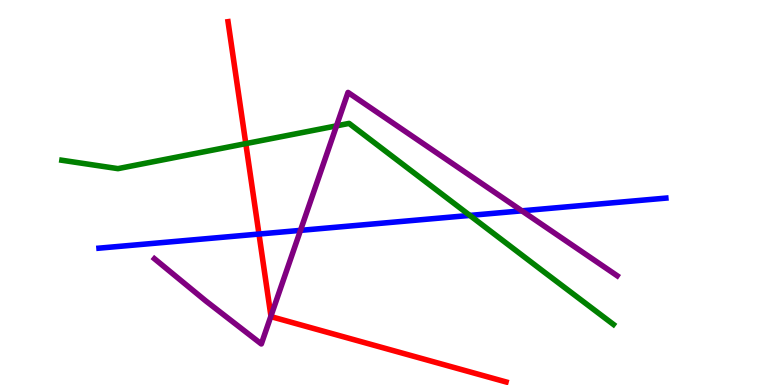[{'lines': ['blue', 'red'], 'intersections': [{'x': 3.34, 'y': 3.92}]}, {'lines': ['green', 'red'], 'intersections': [{'x': 3.17, 'y': 6.27}]}, {'lines': ['purple', 'red'], 'intersections': [{'x': 3.5, 'y': 1.79}]}, {'lines': ['blue', 'green'], 'intersections': [{'x': 6.06, 'y': 4.4}]}, {'lines': ['blue', 'purple'], 'intersections': [{'x': 3.88, 'y': 4.02}, {'x': 6.73, 'y': 4.52}]}, {'lines': ['green', 'purple'], 'intersections': [{'x': 4.34, 'y': 6.73}]}]